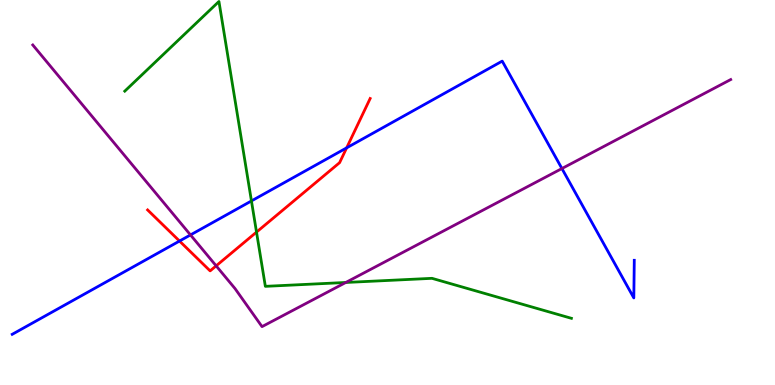[{'lines': ['blue', 'red'], 'intersections': [{'x': 2.32, 'y': 3.74}, {'x': 4.47, 'y': 6.16}]}, {'lines': ['green', 'red'], 'intersections': [{'x': 3.31, 'y': 3.97}]}, {'lines': ['purple', 'red'], 'intersections': [{'x': 2.79, 'y': 3.1}]}, {'lines': ['blue', 'green'], 'intersections': [{'x': 3.24, 'y': 4.78}]}, {'lines': ['blue', 'purple'], 'intersections': [{'x': 2.46, 'y': 3.9}, {'x': 7.25, 'y': 5.62}]}, {'lines': ['green', 'purple'], 'intersections': [{'x': 4.46, 'y': 2.66}]}]